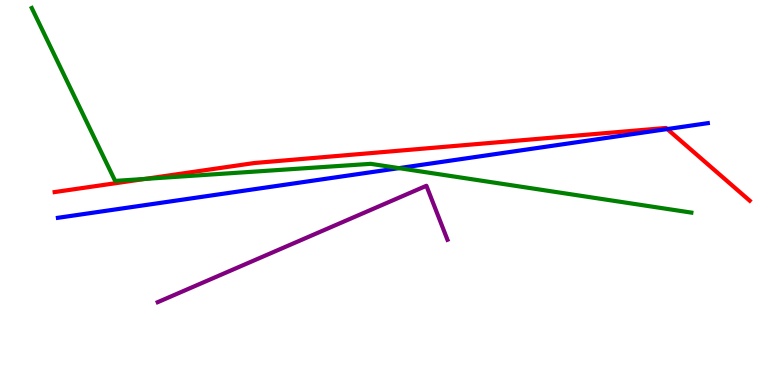[{'lines': ['blue', 'red'], 'intersections': [{'x': 8.61, 'y': 6.65}]}, {'lines': ['green', 'red'], 'intersections': [{'x': 1.87, 'y': 5.35}]}, {'lines': ['purple', 'red'], 'intersections': []}, {'lines': ['blue', 'green'], 'intersections': [{'x': 5.15, 'y': 5.63}]}, {'lines': ['blue', 'purple'], 'intersections': []}, {'lines': ['green', 'purple'], 'intersections': []}]